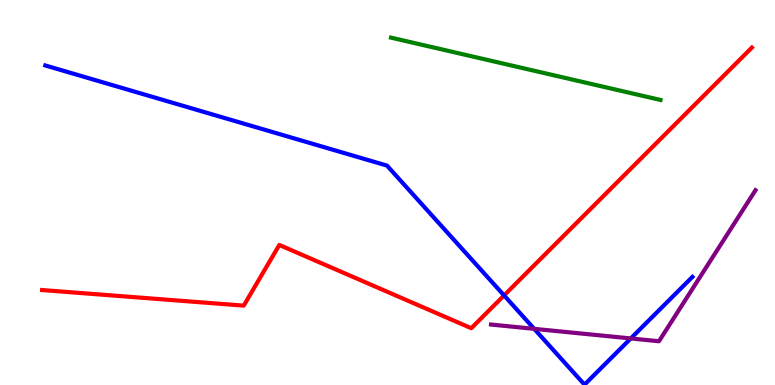[{'lines': ['blue', 'red'], 'intersections': [{'x': 6.5, 'y': 2.33}]}, {'lines': ['green', 'red'], 'intersections': []}, {'lines': ['purple', 'red'], 'intersections': []}, {'lines': ['blue', 'green'], 'intersections': []}, {'lines': ['blue', 'purple'], 'intersections': [{'x': 6.89, 'y': 1.46}, {'x': 8.14, 'y': 1.21}]}, {'lines': ['green', 'purple'], 'intersections': []}]